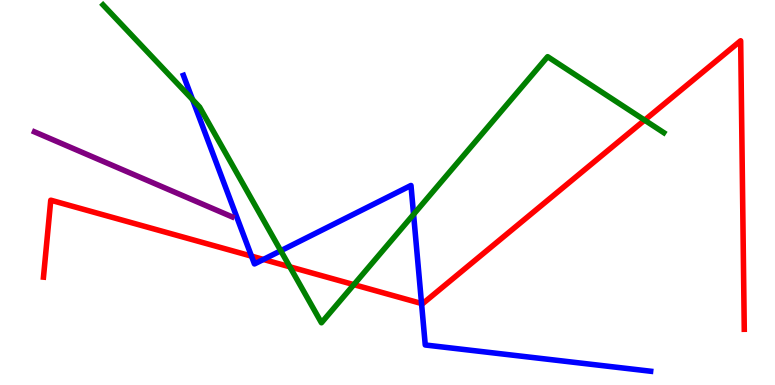[{'lines': ['blue', 'red'], 'intersections': [{'x': 3.25, 'y': 3.35}, {'x': 3.4, 'y': 3.26}, {'x': 5.44, 'y': 2.12}]}, {'lines': ['green', 'red'], 'intersections': [{'x': 3.74, 'y': 3.07}, {'x': 4.57, 'y': 2.61}, {'x': 8.32, 'y': 6.88}]}, {'lines': ['purple', 'red'], 'intersections': []}, {'lines': ['blue', 'green'], 'intersections': [{'x': 2.48, 'y': 7.41}, {'x': 3.62, 'y': 3.49}, {'x': 5.34, 'y': 4.43}]}, {'lines': ['blue', 'purple'], 'intersections': []}, {'lines': ['green', 'purple'], 'intersections': []}]